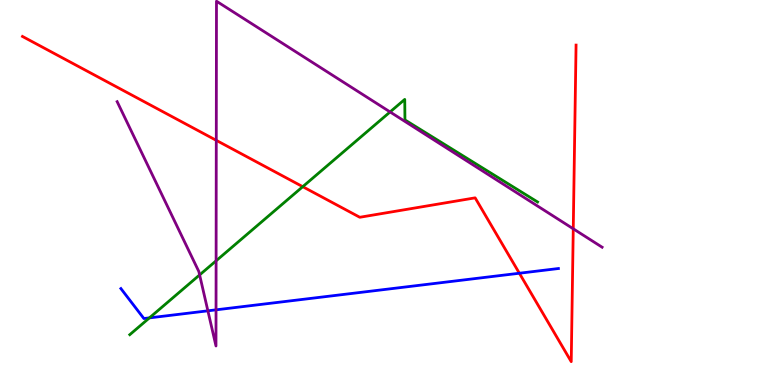[{'lines': ['blue', 'red'], 'intersections': [{'x': 6.7, 'y': 2.9}]}, {'lines': ['green', 'red'], 'intersections': [{'x': 3.91, 'y': 5.15}]}, {'lines': ['purple', 'red'], 'intersections': [{'x': 2.79, 'y': 6.35}, {'x': 7.4, 'y': 4.06}]}, {'lines': ['blue', 'green'], 'intersections': [{'x': 1.93, 'y': 1.74}]}, {'lines': ['blue', 'purple'], 'intersections': [{'x': 2.68, 'y': 1.93}, {'x': 2.79, 'y': 1.95}]}, {'lines': ['green', 'purple'], 'intersections': [{'x': 2.58, 'y': 2.86}, {'x': 2.79, 'y': 3.23}, {'x': 5.03, 'y': 7.09}]}]